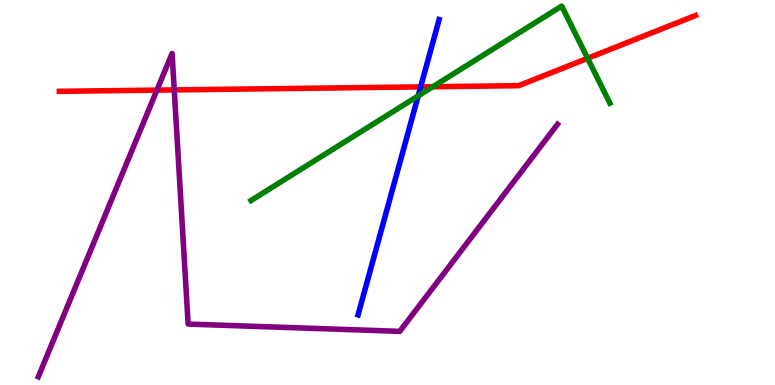[{'lines': ['blue', 'red'], 'intersections': [{'x': 5.43, 'y': 7.74}]}, {'lines': ['green', 'red'], 'intersections': [{'x': 5.59, 'y': 7.75}, {'x': 7.58, 'y': 8.49}]}, {'lines': ['purple', 'red'], 'intersections': [{'x': 2.02, 'y': 7.66}, {'x': 2.25, 'y': 7.66}]}, {'lines': ['blue', 'green'], 'intersections': [{'x': 5.4, 'y': 7.51}]}, {'lines': ['blue', 'purple'], 'intersections': []}, {'lines': ['green', 'purple'], 'intersections': []}]